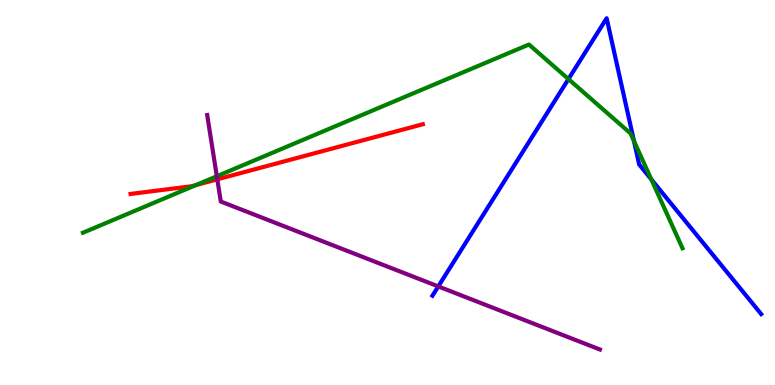[{'lines': ['blue', 'red'], 'intersections': []}, {'lines': ['green', 'red'], 'intersections': [{'x': 2.53, 'y': 5.19}]}, {'lines': ['purple', 'red'], 'intersections': [{'x': 2.8, 'y': 5.34}]}, {'lines': ['blue', 'green'], 'intersections': [{'x': 7.33, 'y': 7.95}, {'x': 8.18, 'y': 6.34}, {'x': 8.4, 'y': 5.34}]}, {'lines': ['blue', 'purple'], 'intersections': [{'x': 5.66, 'y': 2.56}]}, {'lines': ['green', 'purple'], 'intersections': [{'x': 2.8, 'y': 5.42}]}]